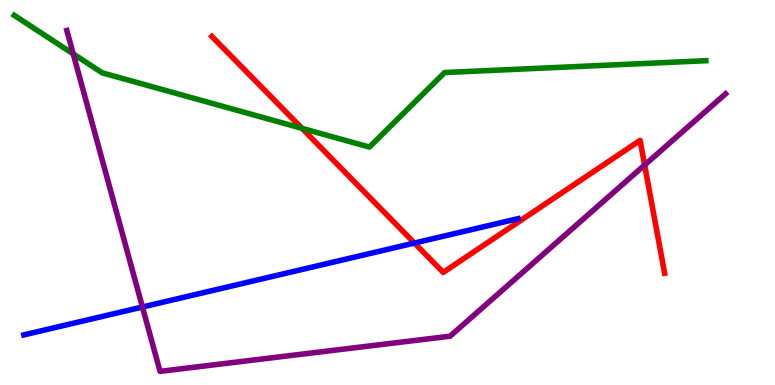[{'lines': ['blue', 'red'], 'intersections': [{'x': 5.35, 'y': 3.69}]}, {'lines': ['green', 'red'], 'intersections': [{'x': 3.9, 'y': 6.67}]}, {'lines': ['purple', 'red'], 'intersections': [{'x': 8.32, 'y': 5.71}]}, {'lines': ['blue', 'green'], 'intersections': []}, {'lines': ['blue', 'purple'], 'intersections': [{'x': 1.84, 'y': 2.03}]}, {'lines': ['green', 'purple'], 'intersections': [{'x': 0.945, 'y': 8.6}]}]